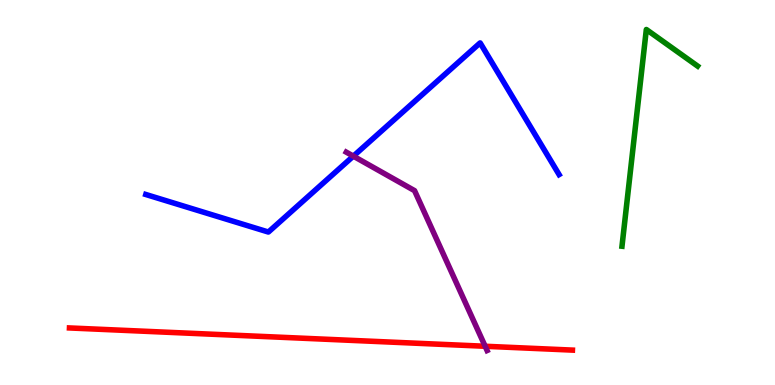[{'lines': ['blue', 'red'], 'intersections': []}, {'lines': ['green', 'red'], 'intersections': []}, {'lines': ['purple', 'red'], 'intersections': [{'x': 6.26, 'y': 1.01}]}, {'lines': ['blue', 'green'], 'intersections': []}, {'lines': ['blue', 'purple'], 'intersections': [{'x': 4.56, 'y': 5.94}]}, {'lines': ['green', 'purple'], 'intersections': []}]